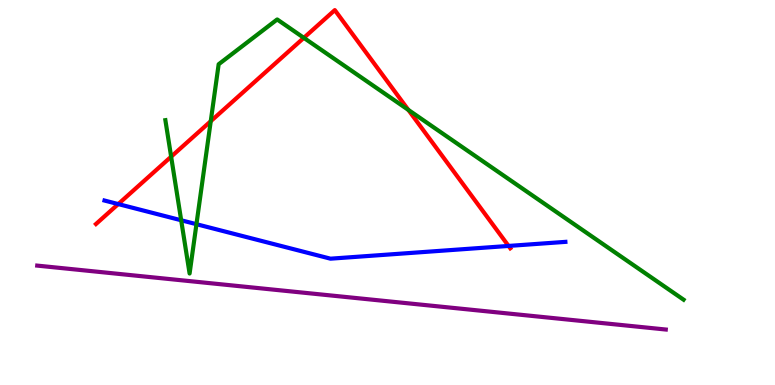[{'lines': ['blue', 'red'], 'intersections': [{'x': 1.53, 'y': 4.7}, {'x': 6.56, 'y': 3.61}]}, {'lines': ['green', 'red'], 'intersections': [{'x': 2.21, 'y': 5.93}, {'x': 2.72, 'y': 6.85}, {'x': 3.92, 'y': 9.02}, {'x': 5.27, 'y': 7.15}]}, {'lines': ['purple', 'red'], 'intersections': []}, {'lines': ['blue', 'green'], 'intersections': [{'x': 2.34, 'y': 4.28}, {'x': 2.53, 'y': 4.18}]}, {'lines': ['blue', 'purple'], 'intersections': []}, {'lines': ['green', 'purple'], 'intersections': []}]